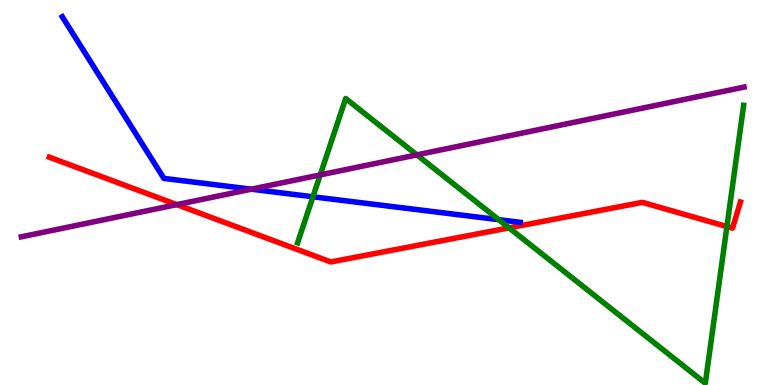[{'lines': ['blue', 'red'], 'intersections': []}, {'lines': ['green', 'red'], 'intersections': [{'x': 6.57, 'y': 4.08}, {'x': 9.38, 'y': 4.12}]}, {'lines': ['purple', 'red'], 'intersections': [{'x': 2.28, 'y': 4.69}]}, {'lines': ['blue', 'green'], 'intersections': [{'x': 4.04, 'y': 4.89}, {'x': 6.44, 'y': 4.29}]}, {'lines': ['blue', 'purple'], 'intersections': [{'x': 3.24, 'y': 5.09}]}, {'lines': ['green', 'purple'], 'intersections': [{'x': 4.13, 'y': 5.46}, {'x': 5.38, 'y': 5.98}]}]